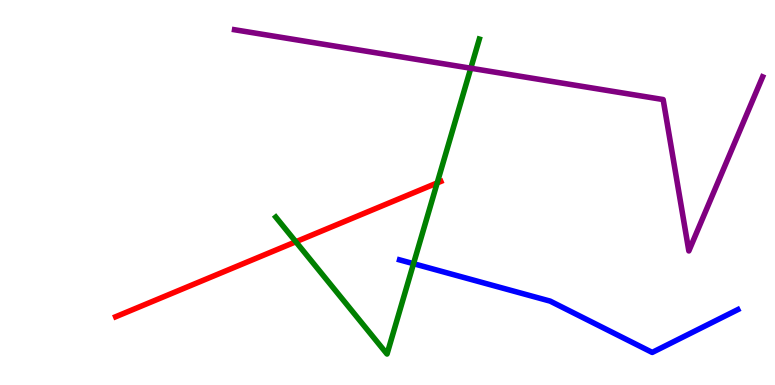[{'lines': ['blue', 'red'], 'intersections': []}, {'lines': ['green', 'red'], 'intersections': [{'x': 3.82, 'y': 3.72}, {'x': 5.64, 'y': 5.25}]}, {'lines': ['purple', 'red'], 'intersections': []}, {'lines': ['blue', 'green'], 'intersections': [{'x': 5.34, 'y': 3.15}]}, {'lines': ['blue', 'purple'], 'intersections': []}, {'lines': ['green', 'purple'], 'intersections': [{'x': 6.07, 'y': 8.23}]}]